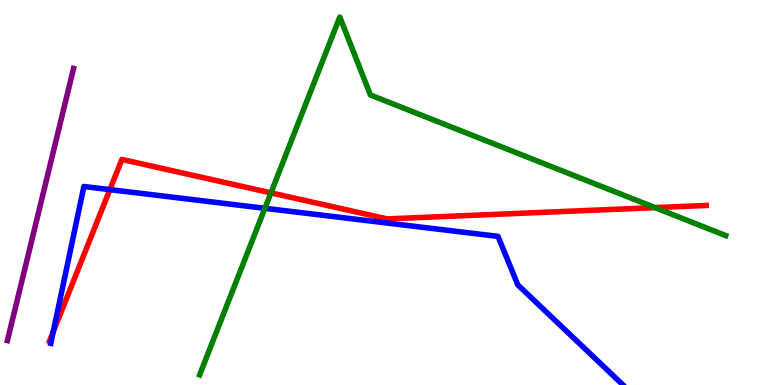[{'lines': ['blue', 'red'], 'intersections': [{'x': 0.687, 'y': 1.38}, {'x': 1.42, 'y': 5.07}]}, {'lines': ['green', 'red'], 'intersections': [{'x': 3.5, 'y': 4.99}, {'x': 8.45, 'y': 4.61}]}, {'lines': ['purple', 'red'], 'intersections': []}, {'lines': ['blue', 'green'], 'intersections': [{'x': 3.42, 'y': 4.59}]}, {'lines': ['blue', 'purple'], 'intersections': []}, {'lines': ['green', 'purple'], 'intersections': []}]